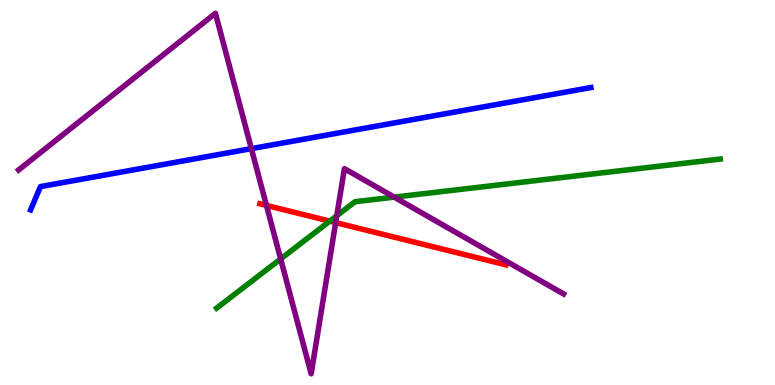[{'lines': ['blue', 'red'], 'intersections': []}, {'lines': ['green', 'red'], 'intersections': [{'x': 4.26, 'y': 4.26}]}, {'lines': ['purple', 'red'], 'intersections': [{'x': 3.44, 'y': 4.66}, {'x': 4.33, 'y': 4.22}]}, {'lines': ['blue', 'green'], 'intersections': []}, {'lines': ['blue', 'purple'], 'intersections': [{'x': 3.24, 'y': 6.14}]}, {'lines': ['green', 'purple'], 'intersections': [{'x': 3.62, 'y': 3.27}, {'x': 4.35, 'y': 4.4}, {'x': 5.09, 'y': 4.88}]}]